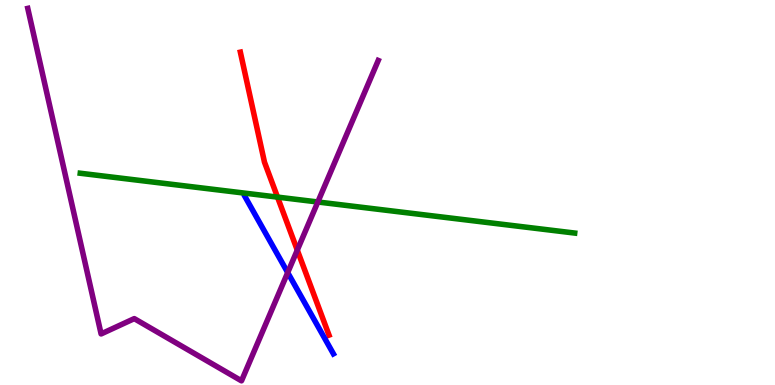[{'lines': ['blue', 'red'], 'intersections': []}, {'lines': ['green', 'red'], 'intersections': [{'x': 3.58, 'y': 4.88}]}, {'lines': ['purple', 'red'], 'intersections': [{'x': 3.84, 'y': 3.5}]}, {'lines': ['blue', 'green'], 'intersections': []}, {'lines': ['blue', 'purple'], 'intersections': [{'x': 3.71, 'y': 2.92}]}, {'lines': ['green', 'purple'], 'intersections': [{'x': 4.1, 'y': 4.75}]}]